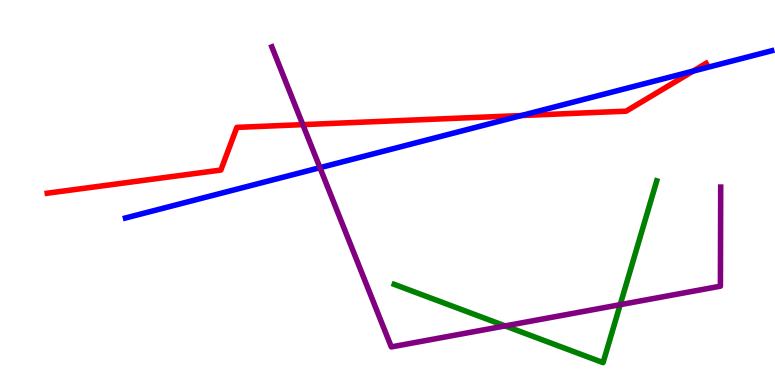[{'lines': ['blue', 'red'], 'intersections': [{'x': 6.73, 'y': 7.0}, {'x': 8.94, 'y': 8.15}]}, {'lines': ['green', 'red'], 'intersections': []}, {'lines': ['purple', 'red'], 'intersections': [{'x': 3.91, 'y': 6.76}]}, {'lines': ['blue', 'green'], 'intersections': []}, {'lines': ['blue', 'purple'], 'intersections': [{'x': 4.13, 'y': 5.64}]}, {'lines': ['green', 'purple'], 'intersections': [{'x': 6.52, 'y': 1.53}, {'x': 8.0, 'y': 2.09}]}]